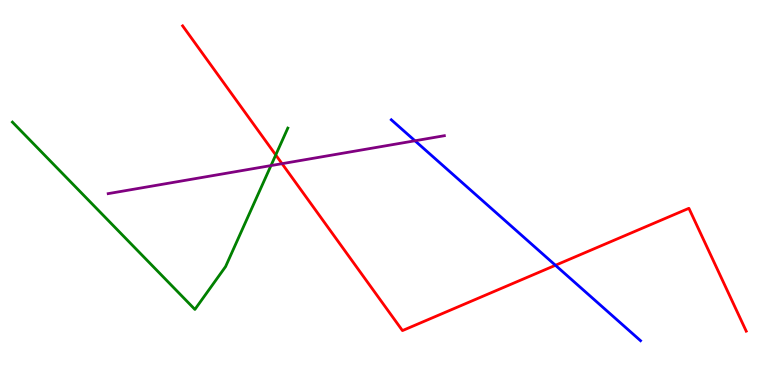[{'lines': ['blue', 'red'], 'intersections': [{'x': 7.17, 'y': 3.11}]}, {'lines': ['green', 'red'], 'intersections': [{'x': 3.56, 'y': 5.98}]}, {'lines': ['purple', 'red'], 'intersections': [{'x': 3.64, 'y': 5.75}]}, {'lines': ['blue', 'green'], 'intersections': []}, {'lines': ['blue', 'purple'], 'intersections': [{'x': 5.35, 'y': 6.34}]}, {'lines': ['green', 'purple'], 'intersections': [{'x': 3.5, 'y': 5.7}]}]